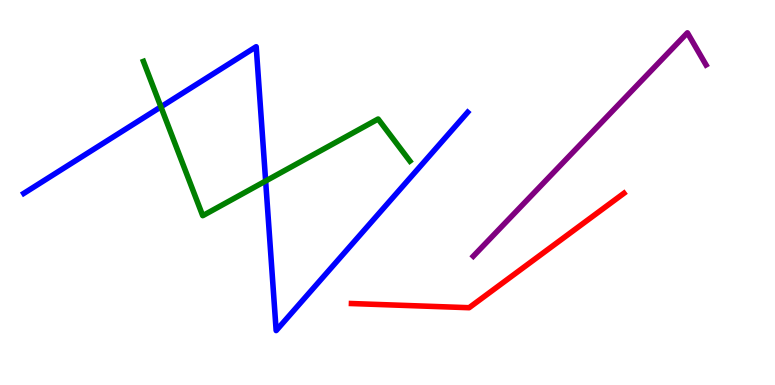[{'lines': ['blue', 'red'], 'intersections': []}, {'lines': ['green', 'red'], 'intersections': []}, {'lines': ['purple', 'red'], 'intersections': []}, {'lines': ['blue', 'green'], 'intersections': [{'x': 2.08, 'y': 7.22}, {'x': 3.43, 'y': 5.3}]}, {'lines': ['blue', 'purple'], 'intersections': []}, {'lines': ['green', 'purple'], 'intersections': []}]